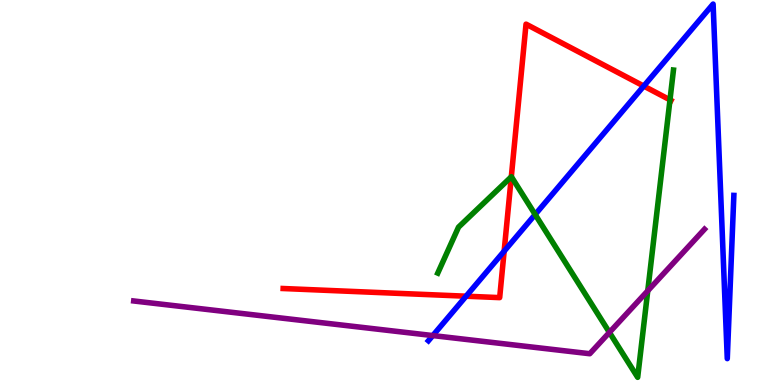[{'lines': ['blue', 'red'], 'intersections': [{'x': 6.01, 'y': 2.31}, {'x': 6.51, 'y': 3.48}, {'x': 8.31, 'y': 7.76}]}, {'lines': ['green', 'red'], 'intersections': [{'x': 6.6, 'y': 5.41}, {'x': 8.65, 'y': 7.41}]}, {'lines': ['purple', 'red'], 'intersections': []}, {'lines': ['blue', 'green'], 'intersections': [{'x': 6.91, 'y': 4.43}]}, {'lines': ['blue', 'purple'], 'intersections': [{'x': 5.58, 'y': 1.28}]}, {'lines': ['green', 'purple'], 'intersections': [{'x': 7.86, 'y': 1.37}, {'x': 8.36, 'y': 2.45}]}]